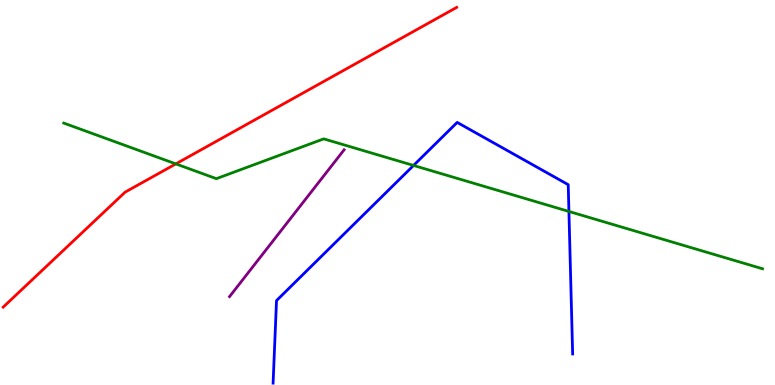[{'lines': ['blue', 'red'], 'intersections': []}, {'lines': ['green', 'red'], 'intersections': [{'x': 2.27, 'y': 5.74}]}, {'lines': ['purple', 'red'], 'intersections': []}, {'lines': ['blue', 'green'], 'intersections': [{'x': 5.34, 'y': 5.7}, {'x': 7.34, 'y': 4.51}]}, {'lines': ['blue', 'purple'], 'intersections': []}, {'lines': ['green', 'purple'], 'intersections': []}]